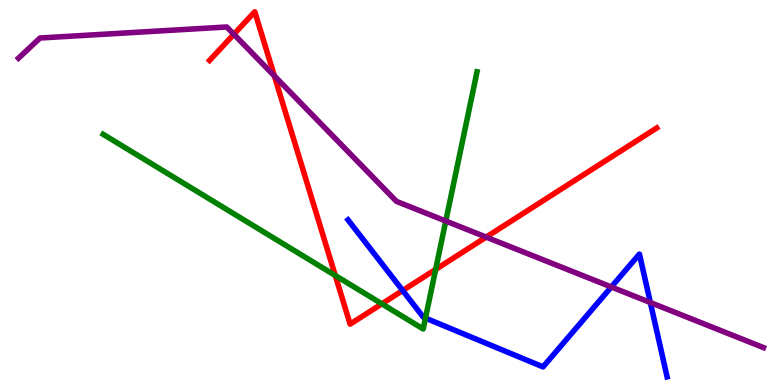[{'lines': ['blue', 'red'], 'intersections': [{'x': 5.2, 'y': 2.45}]}, {'lines': ['green', 'red'], 'intersections': [{'x': 4.33, 'y': 2.84}, {'x': 4.93, 'y': 2.11}, {'x': 5.62, 'y': 3.0}]}, {'lines': ['purple', 'red'], 'intersections': [{'x': 3.02, 'y': 9.11}, {'x': 3.54, 'y': 8.03}, {'x': 6.27, 'y': 3.84}]}, {'lines': ['blue', 'green'], 'intersections': [{'x': 5.49, 'y': 1.74}]}, {'lines': ['blue', 'purple'], 'intersections': [{'x': 7.89, 'y': 2.55}, {'x': 8.39, 'y': 2.14}]}, {'lines': ['green', 'purple'], 'intersections': [{'x': 5.75, 'y': 4.26}]}]